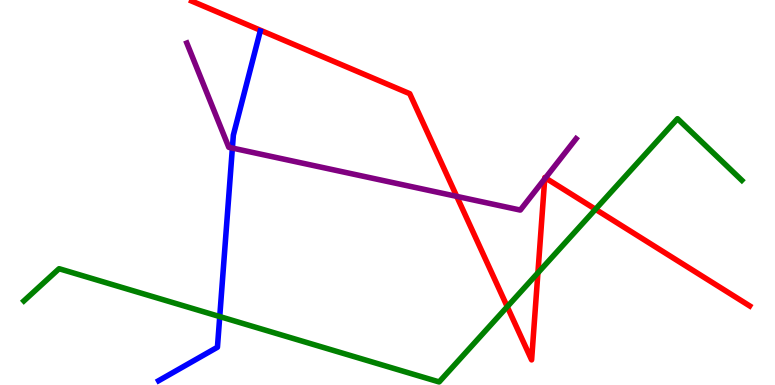[{'lines': ['blue', 'red'], 'intersections': []}, {'lines': ['green', 'red'], 'intersections': [{'x': 6.55, 'y': 2.03}, {'x': 6.94, 'y': 2.91}, {'x': 7.68, 'y': 4.56}]}, {'lines': ['purple', 'red'], 'intersections': [{'x': 5.89, 'y': 4.9}, {'x': 7.03, 'y': 5.36}, {'x': 7.04, 'y': 5.38}]}, {'lines': ['blue', 'green'], 'intersections': [{'x': 2.84, 'y': 1.78}]}, {'lines': ['blue', 'purple'], 'intersections': [{'x': 3.0, 'y': 6.15}]}, {'lines': ['green', 'purple'], 'intersections': []}]